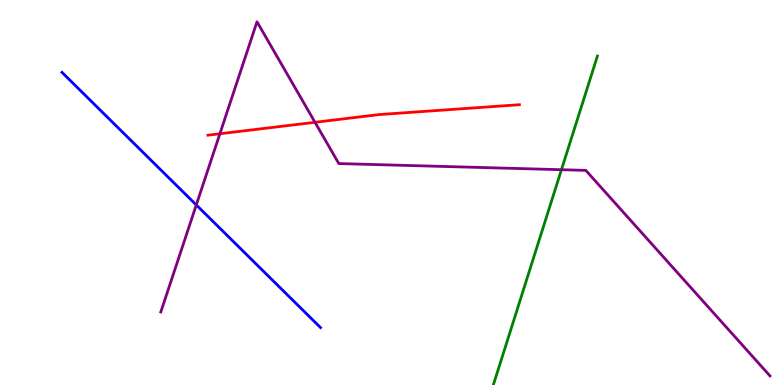[{'lines': ['blue', 'red'], 'intersections': []}, {'lines': ['green', 'red'], 'intersections': []}, {'lines': ['purple', 'red'], 'intersections': [{'x': 2.84, 'y': 6.53}, {'x': 4.06, 'y': 6.82}]}, {'lines': ['blue', 'green'], 'intersections': []}, {'lines': ['blue', 'purple'], 'intersections': [{'x': 2.53, 'y': 4.68}]}, {'lines': ['green', 'purple'], 'intersections': [{'x': 7.24, 'y': 5.59}]}]